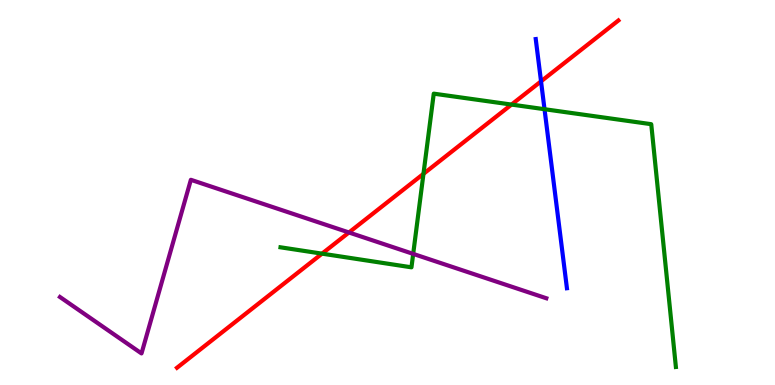[{'lines': ['blue', 'red'], 'intersections': [{'x': 6.98, 'y': 7.89}]}, {'lines': ['green', 'red'], 'intersections': [{'x': 4.16, 'y': 3.41}, {'x': 5.46, 'y': 5.48}, {'x': 6.6, 'y': 7.28}]}, {'lines': ['purple', 'red'], 'intersections': [{'x': 4.5, 'y': 3.96}]}, {'lines': ['blue', 'green'], 'intersections': [{'x': 7.03, 'y': 7.16}]}, {'lines': ['blue', 'purple'], 'intersections': []}, {'lines': ['green', 'purple'], 'intersections': [{'x': 5.33, 'y': 3.41}]}]